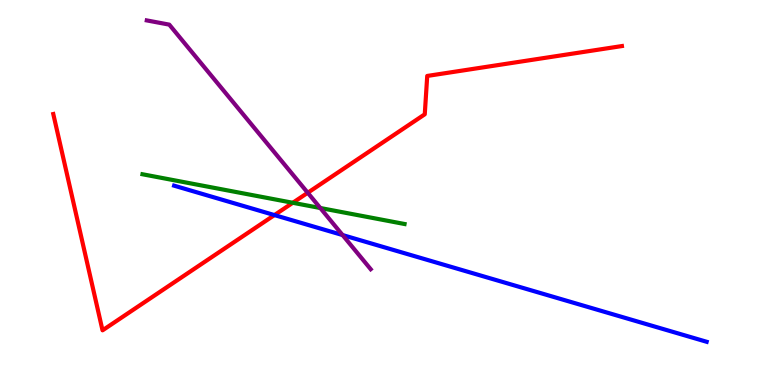[{'lines': ['blue', 'red'], 'intersections': [{'x': 3.54, 'y': 4.41}]}, {'lines': ['green', 'red'], 'intersections': [{'x': 3.78, 'y': 4.73}]}, {'lines': ['purple', 'red'], 'intersections': [{'x': 3.97, 'y': 4.99}]}, {'lines': ['blue', 'green'], 'intersections': []}, {'lines': ['blue', 'purple'], 'intersections': [{'x': 4.42, 'y': 3.89}]}, {'lines': ['green', 'purple'], 'intersections': [{'x': 4.13, 'y': 4.6}]}]